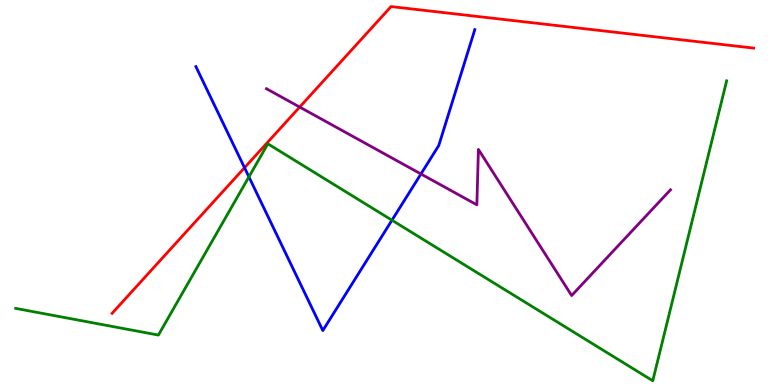[{'lines': ['blue', 'red'], 'intersections': [{'x': 3.16, 'y': 5.64}]}, {'lines': ['green', 'red'], 'intersections': []}, {'lines': ['purple', 'red'], 'intersections': [{'x': 3.87, 'y': 7.22}]}, {'lines': ['blue', 'green'], 'intersections': [{'x': 3.21, 'y': 5.41}, {'x': 5.06, 'y': 4.28}]}, {'lines': ['blue', 'purple'], 'intersections': [{'x': 5.43, 'y': 5.48}]}, {'lines': ['green', 'purple'], 'intersections': []}]